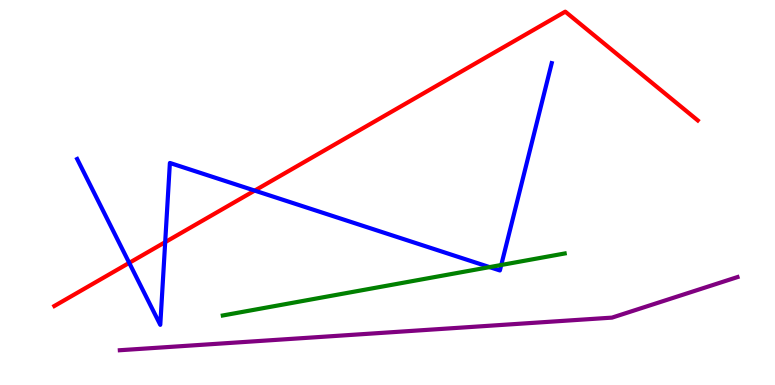[{'lines': ['blue', 'red'], 'intersections': [{'x': 1.67, 'y': 3.17}, {'x': 2.13, 'y': 3.71}, {'x': 3.29, 'y': 5.05}]}, {'lines': ['green', 'red'], 'intersections': []}, {'lines': ['purple', 'red'], 'intersections': []}, {'lines': ['blue', 'green'], 'intersections': [{'x': 6.32, 'y': 3.06}, {'x': 6.47, 'y': 3.12}]}, {'lines': ['blue', 'purple'], 'intersections': []}, {'lines': ['green', 'purple'], 'intersections': []}]